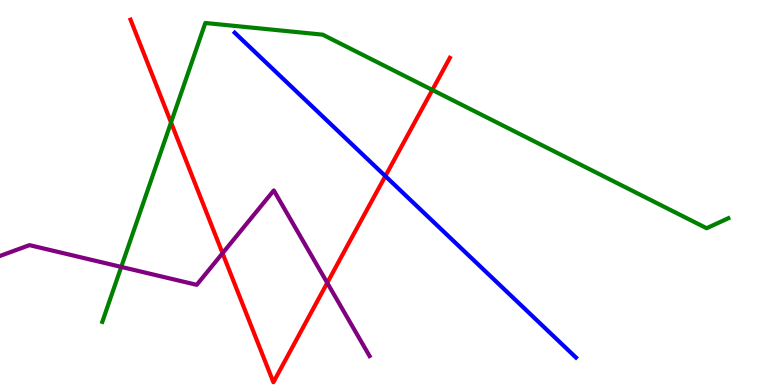[{'lines': ['blue', 'red'], 'intersections': [{'x': 4.97, 'y': 5.43}]}, {'lines': ['green', 'red'], 'intersections': [{'x': 2.21, 'y': 6.82}, {'x': 5.58, 'y': 7.66}]}, {'lines': ['purple', 'red'], 'intersections': [{'x': 2.87, 'y': 3.42}, {'x': 4.22, 'y': 2.65}]}, {'lines': ['blue', 'green'], 'intersections': []}, {'lines': ['blue', 'purple'], 'intersections': []}, {'lines': ['green', 'purple'], 'intersections': [{'x': 1.56, 'y': 3.07}]}]